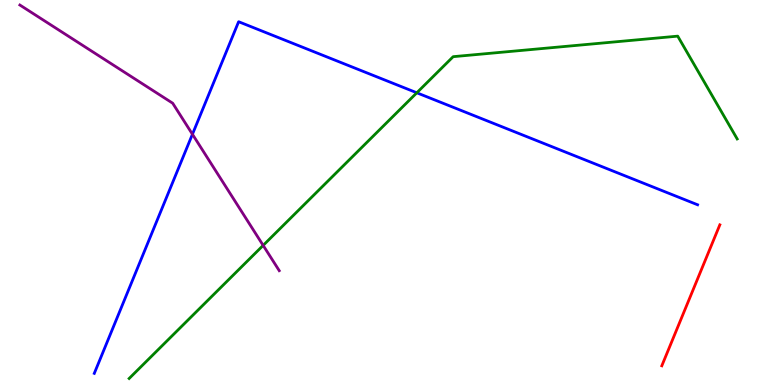[{'lines': ['blue', 'red'], 'intersections': []}, {'lines': ['green', 'red'], 'intersections': []}, {'lines': ['purple', 'red'], 'intersections': []}, {'lines': ['blue', 'green'], 'intersections': [{'x': 5.38, 'y': 7.59}]}, {'lines': ['blue', 'purple'], 'intersections': [{'x': 2.48, 'y': 6.51}]}, {'lines': ['green', 'purple'], 'intersections': [{'x': 3.4, 'y': 3.63}]}]